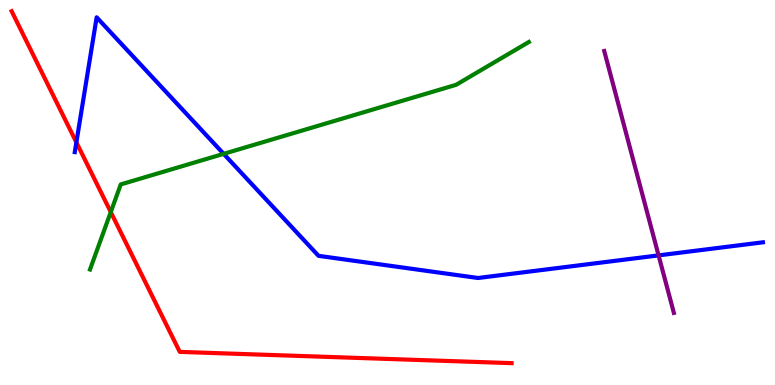[{'lines': ['blue', 'red'], 'intersections': [{'x': 0.986, 'y': 6.3}]}, {'lines': ['green', 'red'], 'intersections': [{'x': 1.43, 'y': 4.49}]}, {'lines': ['purple', 'red'], 'intersections': []}, {'lines': ['blue', 'green'], 'intersections': [{'x': 2.89, 'y': 6.0}]}, {'lines': ['blue', 'purple'], 'intersections': [{'x': 8.5, 'y': 3.37}]}, {'lines': ['green', 'purple'], 'intersections': []}]